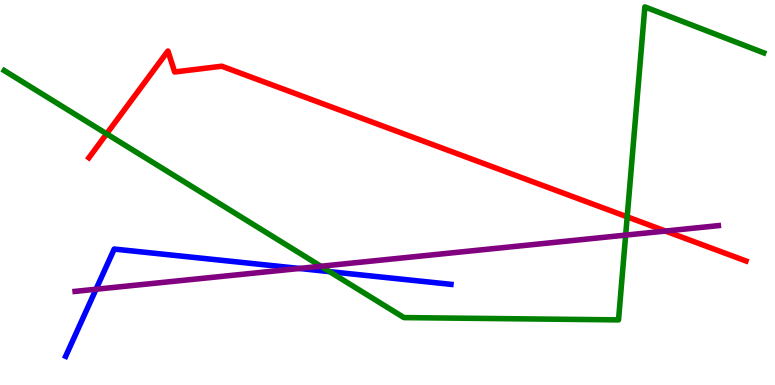[{'lines': ['blue', 'red'], 'intersections': []}, {'lines': ['green', 'red'], 'intersections': [{'x': 1.38, 'y': 6.52}, {'x': 8.09, 'y': 4.37}]}, {'lines': ['purple', 'red'], 'intersections': [{'x': 8.59, 'y': 4.0}]}, {'lines': ['blue', 'green'], 'intersections': [{'x': 4.25, 'y': 2.94}]}, {'lines': ['blue', 'purple'], 'intersections': [{'x': 1.24, 'y': 2.49}, {'x': 3.86, 'y': 3.03}]}, {'lines': ['green', 'purple'], 'intersections': [{'x': 4.14, 'y': 3.08}, {'x': 8.07, 'y': 3.89}]}]